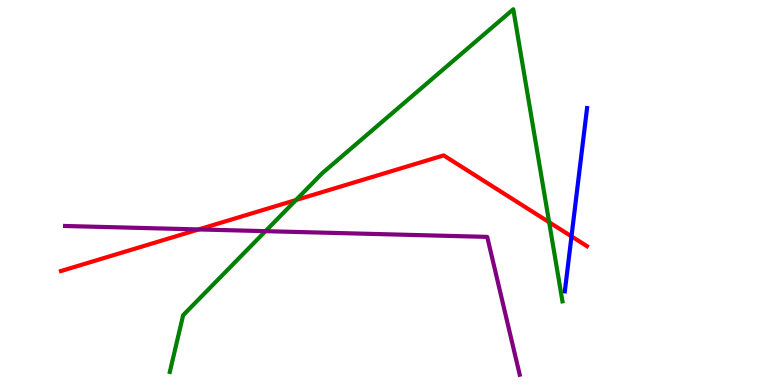[{'lines': ['blue', 'red'], 'intersections': [{'x': 7.37, 'y': 3.86}]}, {'lines': ['green', 'red'], 'intersections': [{'x': 3.82, 'y': 4.8}, {'x': 7.09, 'y': 4.23}]}, {'lines': ['purple', 'red'], 'intersections': [{'x': 2.56, 'y': 4.04}]}, {'lines': ['blue', 'green'], 'intersections': []}, {'lines': ['blue', 'purple'], 'intersections': []}, {'lines': ['green', 'purple'], 'intersections': [{'x': 3.43, 'y': 4.0}]}]